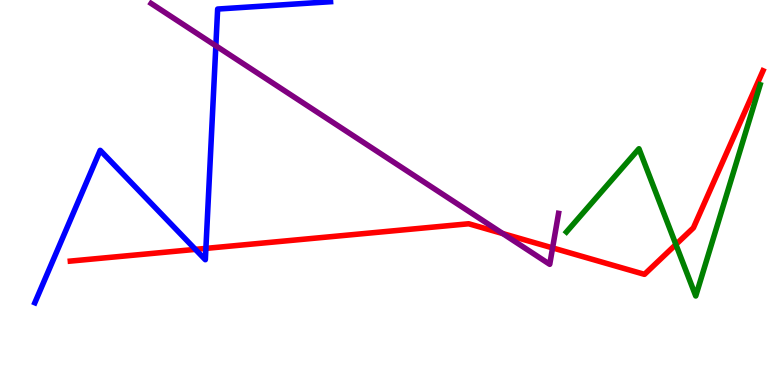[{'lines': ['blue', 'red'], 'intersections': [{'x': 2.52, 'y': 3.52}, {'x': 2.66, 'y': 3.55}]}, {'lines': ['green', 'red'], 'intersections': [{'x': 8.72, 'y': 3.65}]}, {'lines': ['purple', 'red'], 'intersections': [{'x': 6.49, 'y': 3.93}, {'x': 7.13, 'y': 3.56}]}, {'lines': ['blue', 'green'], 'intersections': []}, {'lines': ['blue', 'purple'], 'intersections': [{'x': 2.79, 'y': 8.81}]}, {'lines': ['green', 'purple'], 'intersections': []}]